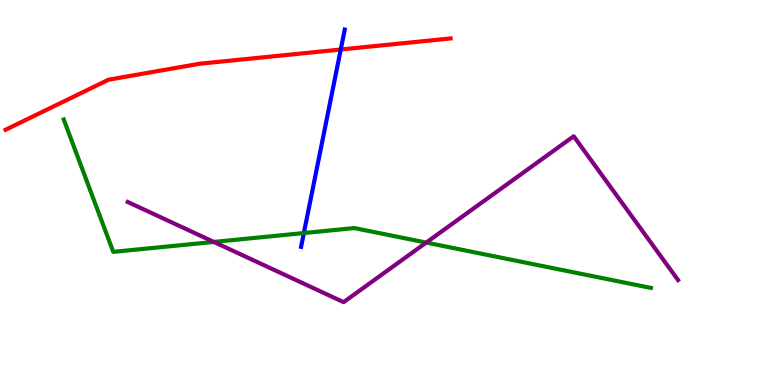[{'lines': ['blue', 'red'], 'intersections': [{'x': 4.4, 'y': 8.71}]}, {'lines': ['green', 'red'], 'intersections': []}, {'lines': ['purple', 'red'], 'intersections': []}, {'lines': ['blue', 'green'], 'intersections': [{'x': 3.92, 'y': 3.95}]}, {'lines': ['blue', 'purple'], 'intersections': []}, {'lines': ['green', 'purple'], 'intersections': [{'x': 2.76, 'y': 3.72}, {'x': 5.5, 'y': 3.7}]}]